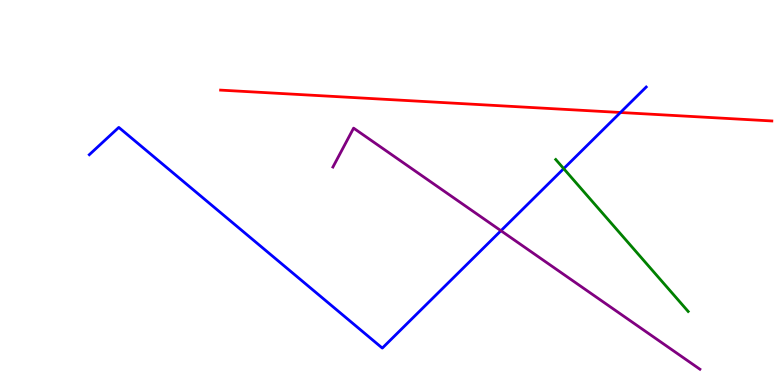[{'lines': ['blue', 'red'], 'intersections': [{'x': 8.01, 'y': 7.08}]}, {'lines': ['green', 'red'], 'intersections': []}, {'lines': ['purple', 'red'], 'intersections': []}, {'lines': ['blue', 'green'], 'intersections': [{'x': 7.27, 'y': 5.62}]}, {'lines': ['blue', 'purple'], 'intersections': [{'x': 6.46, 'y': 4.01}]}, {'lines': ['green', 'purple'], 'intersections': []}]